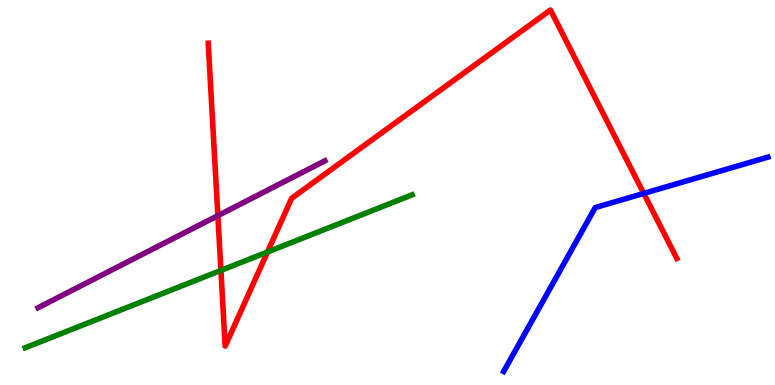[{'lines': ['blue', 'red'], 'intersections': [{'x': 8.31, 'y': 4.98}]}, {'lines': ['green', 'red'], 'intersections': [{'x': 2.85, 'y': 2.98}, {'x': 3.45, 'y': 3.45}]}, {'lines': ['purple', 'red'], 'intersections': [{'x': 2.81, 'y': 4.4}]}, {'lines': ['blue', 'green'], 'intersections': []}, {'lines': ['blue', 'purple'], 'intersections': []}, {'lines': ['green', 'purple'], 'intersections': []}]